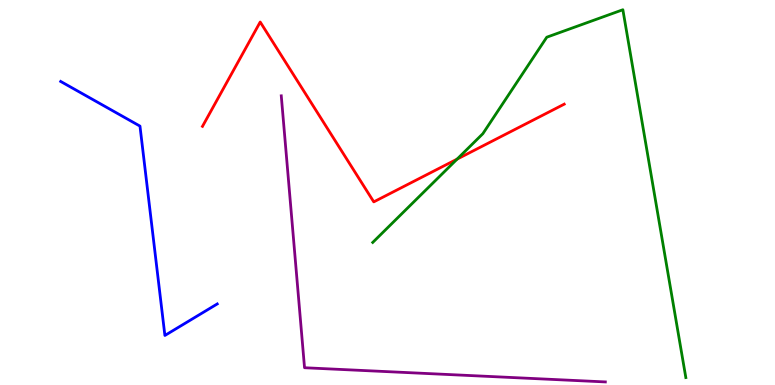[{'lines': ['blue', 'red'], 'intersections': []}, {'lines': ['green', 'red'], 'intersections': [{'x': 5.9, 'y': 5.87}]}, {'lines': ['purple', 'red'], 'intersections': []}, {'lines': ['blue', 'green'], 'intersections': []}, {'lines': ['blue', 'purple'], 'intersections': []}, {'lines': ['green', 'purple'], 'intersections': []}]